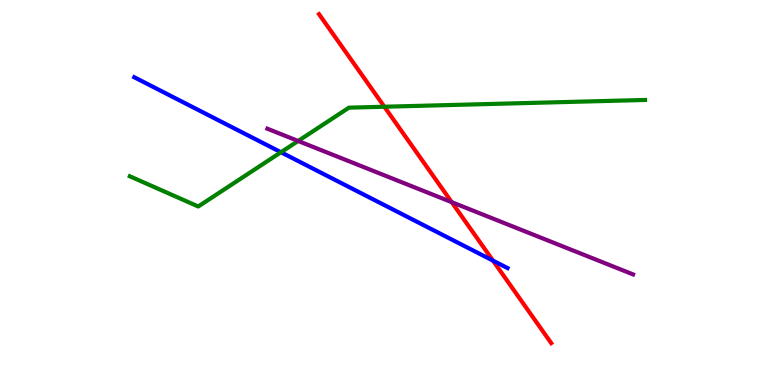[{'lines': ['blue', 'red'], 'intersections': [{'x': 6.36, 'y': 3.23}]}, {'lines': ['green', 'red'], 'intersections': [{'x': 4.96, 'y': 7.23}]}, {'lines': ['purple', 'red'], 'intersections': [{'x': 5.83, 'y': 4.75}]}, {'lines': ['blue', 'green'], 'intersections': [{'x': 3.63, 'y': 6.05}]}, {'lines': ['blue', 'purple'], 'intersections': []}, {'lines': ['green', 'purple'], 'intersections': [{'x': 3.85, 'y': 6.34}]}]